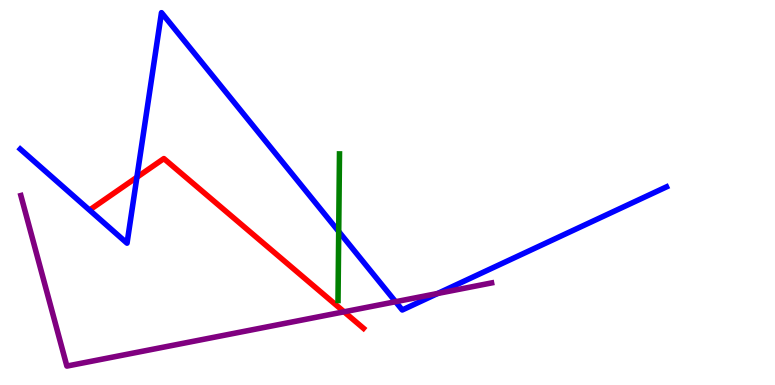[{'lines': ['blue', 'red'], 'intersections': [{'x': 1.77, 'y': 5.4}]}, {'lines': ['green', 'red'], 'intersections': []}, {'lines': ['purple', 'red'], 'intersections': [{'x': 4.44, 'y': 1.9}]}, {'lines': ['blue', 'green'], 'intersections': [{'x': 4.37, 'y': 3.99}]}, {'lines': ['blue', 'purple'], 'intersections': [{'x': 5.1, 'y': 2.16}, {'x': 5.65, 'y': 2.38}]}, {'lines': ['green', 'purple'], 'intersections': []}]